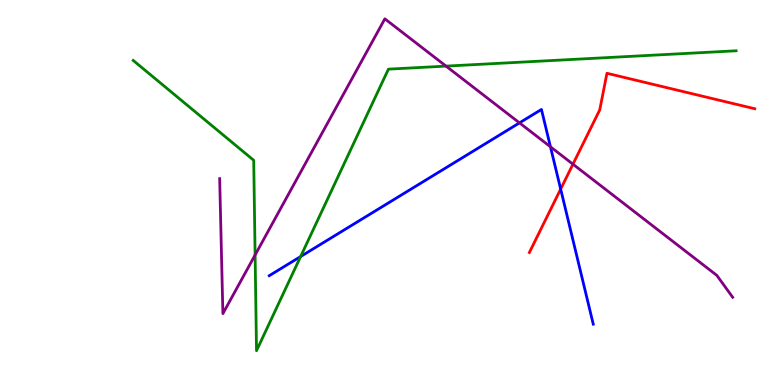[{'lines': ['blue', 'red'], 'intersections': [{'x': 7.23, 'y': 5.09}]}, {'lines': ['green', 'red'], 'intersections': []}, {'lines': ['purple', 'red'], 'intersections': [{'x': 7.39, 'y': 5.74}]}, {'lines': ['blue', 'green'], 'intersections': [{'x': 3.88, 'y': 3.34}]}, {'lines': ['blue', 'purple'], 'intersections': [{'x': 6.7, 'y': 6.81}, {'x': 7.1, 'y': 6.19}]}, {'lines': ['green', 'purple'], 'intersections': [{'x': 3.29, 'y': 3.38}, {'x': 5.76, 'y': 8.28}]}]